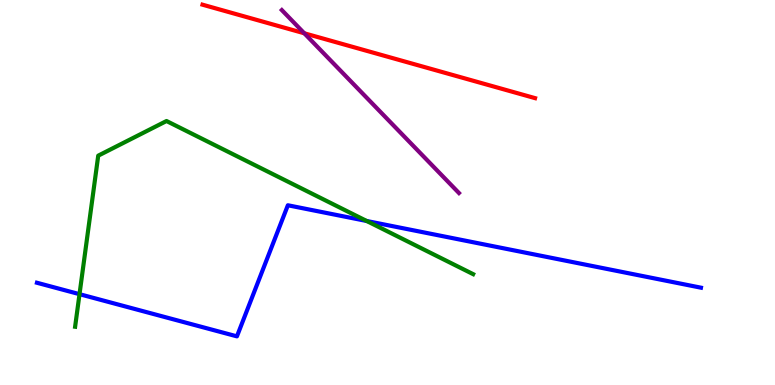[{'lines': ['blue', 'red'], 'intersections': []}, {'lines': ['green', 'red'], 'intersections': []}, {'lines': ['purple', 'red'], 'intersections': [{'x': 3.93, 'y': 9.14}]}, {'lines': ['blue', 'green'], 'intersections': [{'x': 1.03, 'y': 2.36}, {'x': 4.73, 'y': 4.26}]}, {'lines': ['blue', 'purple'], 'intersections': []}, {'lines': ['green', 'purple'], 'intersections': []}]